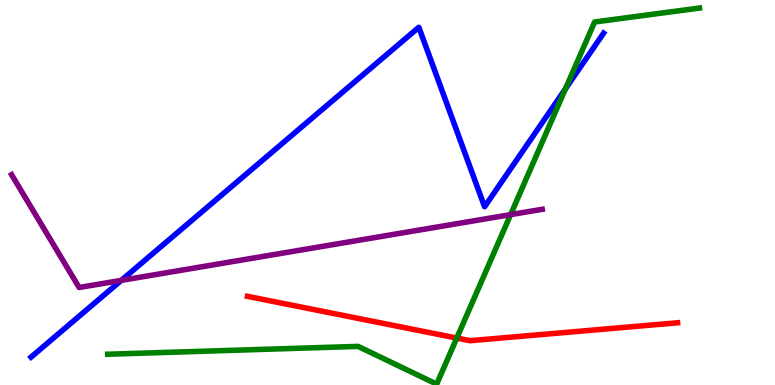[{'lines': ['blue', 'red'], 'intersections': []}, {'lines': ['green', 'red'], 'intersections': [{'x': 5.89, 'y': 1.22}]}, {'lines': ['purple', 'red'], 'intersections': []}, {'lines': ['blue', 'green'], 'intersections': [{'x': 7.3, 'y': 7.7}]}, {'lines': ['blue', 'purple'], 'intersections': [{'x': 1.56, 'y': 2.72}]}, {'lines': ['green', 'purple'], 'intersections': [{'x': 6.59, 'y': 4.43}]}]